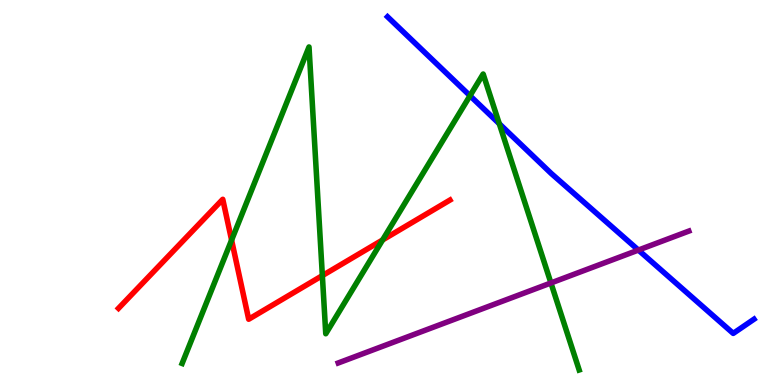[{'lines': ['blue', 'red'], 'intersections': []}, {'lines': ['green', 'red'], 'intersections': [{'x': 2.99, 'y': 3.76}, {'x': 4.16, 'y': 2.84}, {'x': 4.94, 'y': 3.77}]}, {'lines': ['purple', 'red'], 'intersections': []}, {'lines': ['blue', 'green'], 'intersections': [{'x': 6.06, 'y': 7.51}, {'x': 6.44, 'y': 6.79}]}, {'lines': ['blue', 'purple'], 'intersections': [{'x': 8.24, 'y': 3.5}]}, {'lines': ['green', 'purple'], 'intersections': [{'x': 7.11, 'y': 2.65}]}]